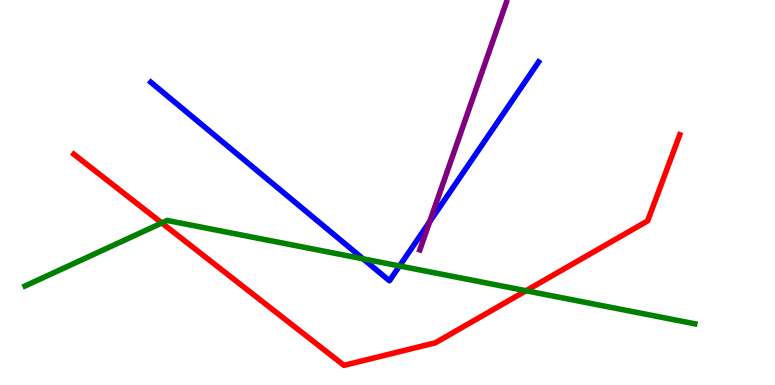[{'lines': ['blue', 'red'], 'intersections': []}, {'lines': ['green', 'red'], 'intersections': [{'x': 2.09, 'y': 4.21}, {'x': 6.79, 'y': 2.45}]}, {'lines': ['purple', 'red'], 'intersections': []}, {'lines': ['blue', 'green'], 'intersections': [{'x': 4.69, 'y': 3.28}, {'x': 5.16, 'y': 3.09}]}, {'lines': ['blue', 'purple'], 'intersections': [{'x': 5.54, 'y': 4.24}]}, {'lines': ['green', 'purple'], 'intersections': []}]